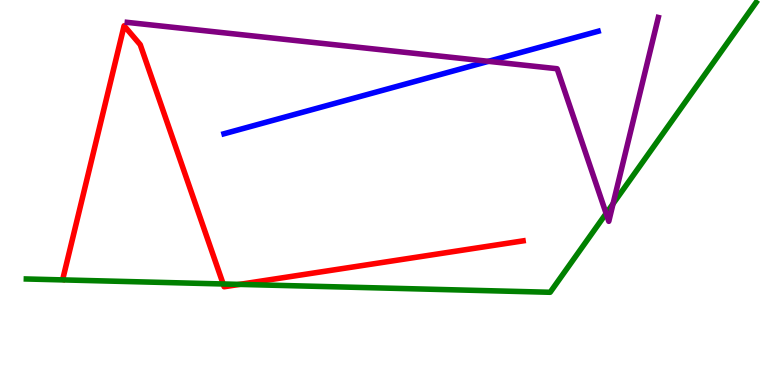[{'lines': ['blue', 'red'], 'intersections': []}, {'lines': ['green', 'red'], 'intersections': [{'x': 2.88, 'y': 2.62}, {'x': 3.09, 'y': 2.61}]}, {'lines': ['purple', 'red'], 'intersections': []}, {'lines': ['blue', 'green'], 'intersections': []}, {'lines': ['blue', 'purple'], 'intersections': [{'x': 6.3, 'y': 8.41}]}, {'lines': ['green', 'purple'], 'intersections': [{'x': 7.82, 'y': 4.45}, {'x': 7.91, 'y': 4.71}]}]